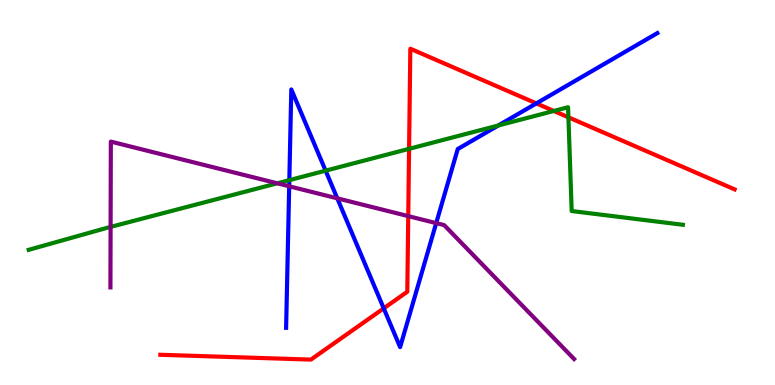[{'lines': ['blue', 'red'], 'intersections': [{'x': 4.95, 'y': 1.99}, {'x': 6.92, 'y': 7.31}]}, {'lines': ['green', 'red'], 'intersections': [{'x': 5.28, 'y': 6.13}, {'x': 7.15, 'y': 7.12}, {'x': 7.33, 'y': 6.95}]}, {'lines': ['purple', 'red'], 'intersections': [{'x': 5.27, 'y': 4.39}]}, {'lines': ['blue', 'green'], 'intersections': [{'x': 3.73, 'y': 5.32}, {'x': 4.2, 'y': 5.57}, {'x': 6.43, 'y': 6.74}]}, {'lines': ['blue', 'purple'], 'intersections': [{'x': 3.73, 'y': 5.16}, {'x': 4.35, 'y': 4.85}, {'x': 5.63, 'y': 4.2}]}, {'lines': ['green', 'purple'], 'intersections': [{'x': 1.43, 'y': 4.11}, {'x': 3.58, 'y': 5.24}]}]